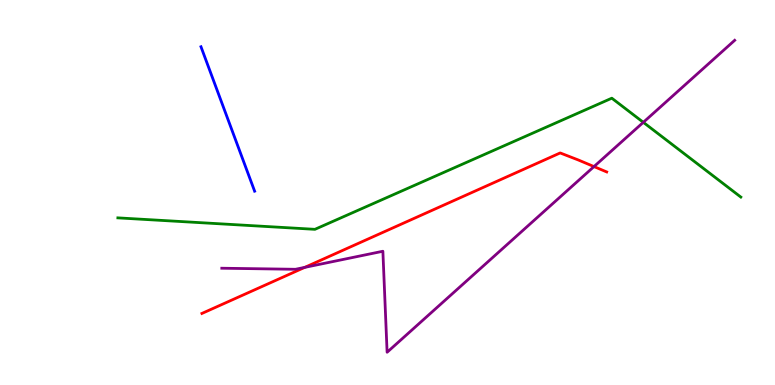[{'lines': ['blue', 'red'], 'intersections': []}, {'lines': ['green', 'red'], 'intersections': []}, {'lines': ['purple', 'red'], 'intersections': [{'x': 3.93, 'y': 3.06}, {'x': 7.66, 'y': 5.67}]}, {'lines': ['blue', 'green'], 'intersections': []}, {'lines': ['blue', 'purple'], 'intersections': []}, {'lines': ['green', 'purple'], 'intersections': [{'x': 8.3, 'y': 6.82}]}]